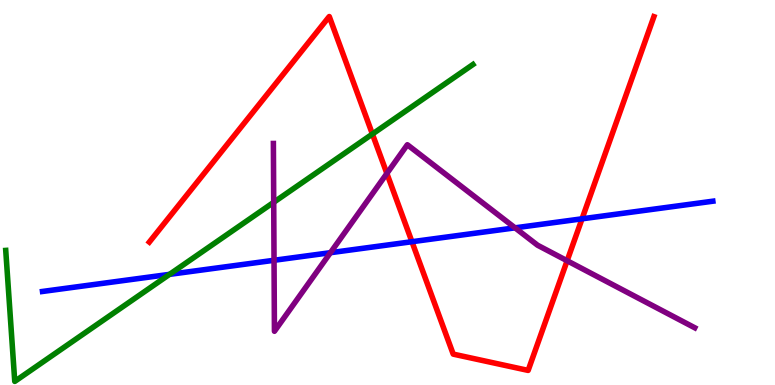[{'lines': ['blue', 'red'], 'intersections': [{'x': 5.32, 'y': 3.72}, {'x': 7.51, 'y': 4.32}]}, {'lines': ['green', 'red'], 'intersections': [{'x': 4.81, 'y': 6.52}]}, {'lines': ['purple', 'red'], 'intersections': [{'x': 4.99, 'y': 5.49}, {'x': 7.32, 'y': 3.23}]}, {'lines': ['blue', 'green'], 'intersections': [{'x': 2.19, 'y': 2.87}]}, {'lines': ['blue', 'purple'], 'intersections': [{'x': 3.54, 'y': 3.24}, {'x': 4.26, 'y': 3.44}, {'x': 6.65, 'y': 4.08}]}, {'lines': ['green', 'purple'], 'intersections': [{'x': 3.53, 'y': 4.75}]}]